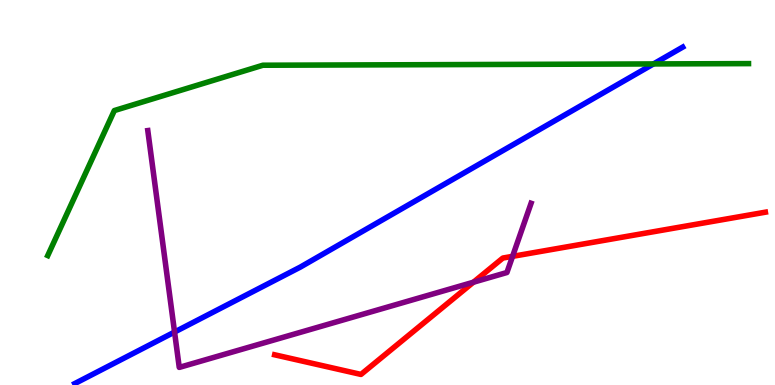[{'lines': ['blue', 'red'], 'intersections': []}, {'lines': ['green', 'red'], 'intersections': []}, {'lines': ['purple', 'red'], 'intersections': [{'x': 6.11, 'y': 2.67}, {'x': 6.61, 'y': 3.34}]}, {'lines': ['blue', 'green'], 'intersections': [{'x': 8.43, 'y': 8.34}]}, {'lines': ['blue', 'purple'], 'intersections': [{'x': 2.25, 'y': 1.38}]}, {'lines': ['green', 'purple'], 'intersections': []}]